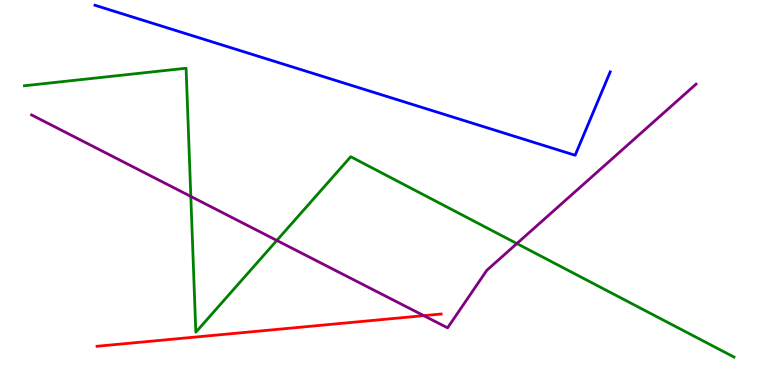[{'lines': ['blue', 'red'], 'intersections': []}, {'lines': ['green', 'red'], 'intersections': []}, {'lines': ['purple', 'red'], 'intersections': [{'x': 5.47, 'y': 1.8}]}, {'lines': ['blue', 'green'], 'intersections': []}, {'lines': ['blue', 'purple'], 'intersections': []}, {'lines': ['green', 'purple'], 'intersections': [{'x': 2.46, 'y': 4.9}, {'x': 3.57, 'y': 3.75}, {'x': 6.67, 'y': 3.67}]}]